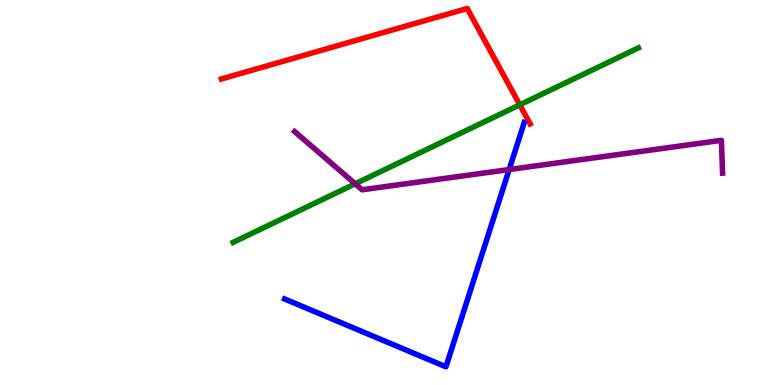[{'lines': ['blue', 'red'], 'intersections': []}, {'lines': ['green', 'red'], 'intersections': [{'x': 6.71, 'y': 7.28}]}, {'lines': ['purple', 'red'], 'intersections': []}, {'lines': ['blue', 'green'], 'intersections': []}, {'lines': ['blue', 'purple'], 'intersections': [{'x': 6.57, 'y': 5.6}]}, {'lines': ['green', 'purple'], 'intersections': [{'x': 4.58, 'y': 5.23}]}]